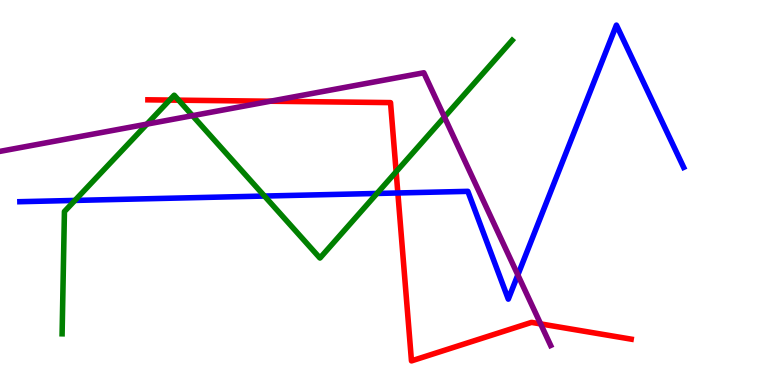[{'lines': ['blue', 'red'], 'intersections': [{'x': 5.13, 'y': 4.99}]}, {'lines': ['green', 'red'], 'intersections': [{'x': 2.19, 'y': 7.4}, {'x': 2.31, 'y': 7.4}, {'x': 5.11, 'y': 5.54}]}, {'lines': ['purple', 'red'], 'intersections': [{'x': 3.49, 'y': 7.37}, {'x': 6.98, 'y': 1.59}]}, {'lines': ['blue', 'green'], 'intersections': [{'x': 0.967, 'y': 4.79}, {'x': 3.41, 'y': 4.91}, {'x': 4.86, 'y': 4.98}]}, {'lines': ['blue', 'purple'], 'intersections': [{'x': 6.68, 'y': 2.86}]}, {'lines': ['green', 'purple'], 'intersections': [{'x': 1.9, 'y': 6.78}, {'x': 2.48, 'y': 7.0}, {'x': 5.73, 'y': 6.96}]}]